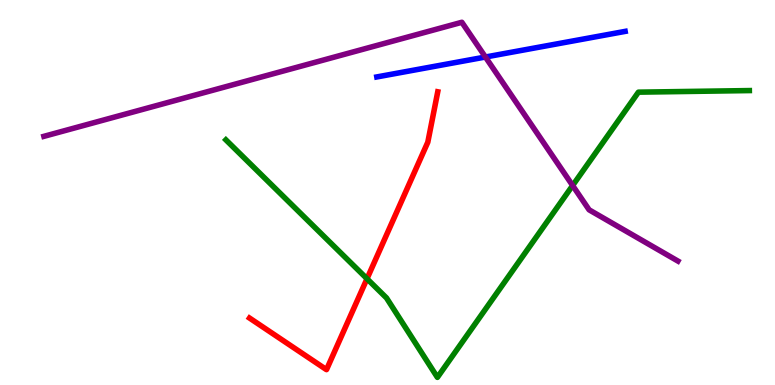[{'lines': ['blue', 'red'], 'intersections': []}, {'lines': ['green', 'red'], 'intersections': [{'x': 4.74, 'y': 2.76}]}, {'lines': ['purple', 'red'], 'intersections': []}, {'lines': ['blue', 'green'], 'intersections': []}, {'lines': ['blue', 'purple'], 'intersections': [{'x': 6.26, 'y': 8.52}]}, {'lines': ['green', 'purple'], 'intersections': [{'x': 7.39, 'y': 5.18}]}]